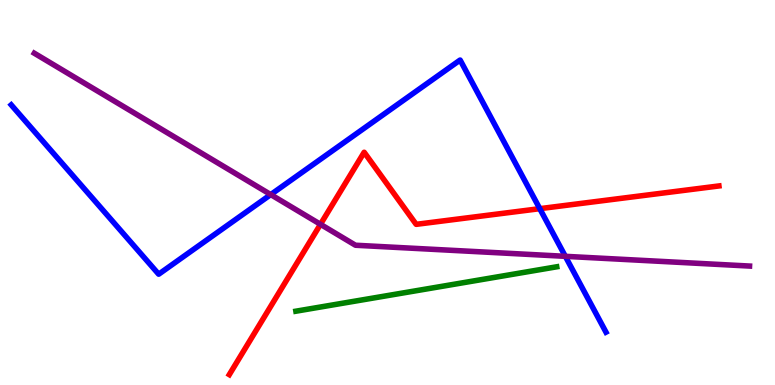[{'lines': ['blue', 'red'], 'intersections': [{'x': 6.97, 'y': 4.58}]}, {'lines': ['green', 'red'], 'intersections': []}, {'lines': ['purple', 'red'], 'intersections': [{'x': 4.14, 'y': 4.17}]}, {'lines': ['blue', 'green'], 'intersections': []}, {'lines': ['blue', 'purple'], 'intersections': [{'x': 3.49, 'y': 4.95}, {'x': 7.29, 'y': 3.34}]}, {'lines': ['green', 'purple'], 'intersections': []}]